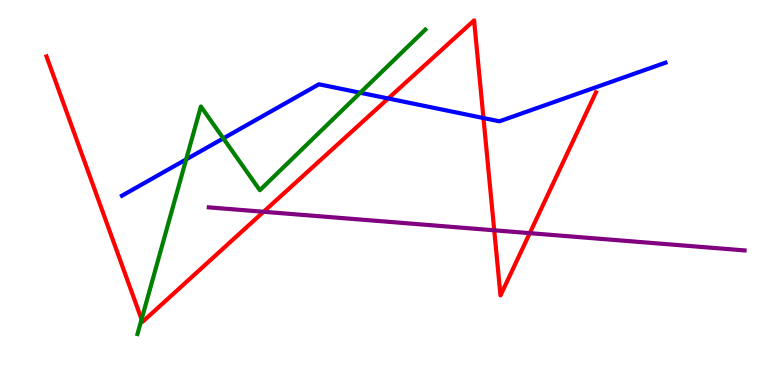[{'lines': ['blue', 'red'], 'intersections': [{'x': 5.01, 'y': 7.44}, {'x': 6.24, 'y': 6.93}]}, {'lines': ['green', 'red'], 'intersections': [{'x': 1.83, 'y': 1.71}]}, {'lines': ['purple', 'red'], 'intersections': [{'x': 3.4, 'y': 4.5}, {'x': 6.38, 'y': 4.02}, {'x': 6.84, 'y': 3.94}]}, {'lines': ['blue', 'green'], 'intersections': [{'x': 2.4, 'y': 5.86}, {'x': 2.88, 'y': 6.41}, {'x': 4.65, 'y': 7.59}]}, {'lines': ['blue', 'purple'], 'intersections': []}, {'lines': ['green', 'purple'], 'intersections': []}]